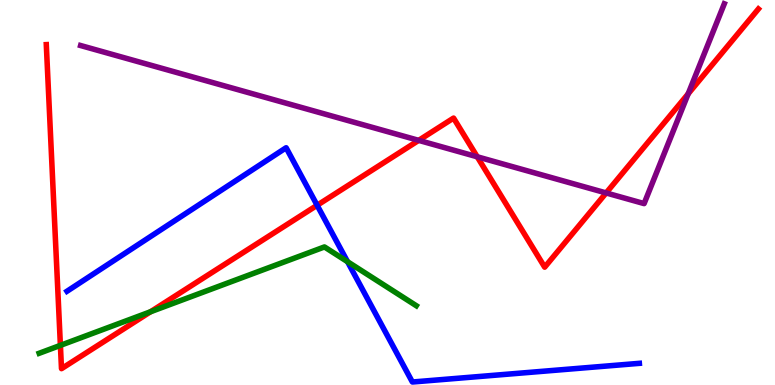[{'lines': ['blue', 'red'], 'intersections': [{'x': 4.09, 'y': 4.67}]}, {'lines': ['green', 'red'], 'intersections': [{'x': 0.779, 'y': 1.03}, {'x': 1.94, 'y': 1.9}]}, {'lines': ['purple', 'red'], 'intersections': [{'x': 5.4, 'y': 6.35}, {'x': 6.16, 'y': 5.93}, {'x': 7.82, 'y': 4.99}, {'x': 8.88, 'y': 7.56}]}, {'lines': ['blue', 'green'], 'intersections': [{'x': 4.48, 'y': 3.2}]}, {'lines': ['blue', 'purple'], 'intersections': []}, {'lines': ['green', 'purple'], 'intersections': []}]